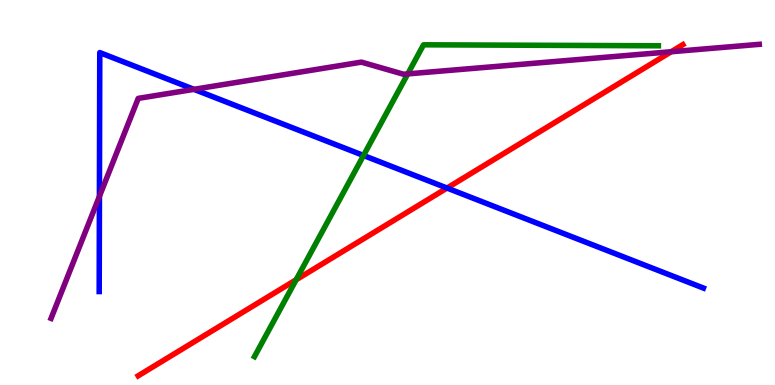[{'lines': ['blue', 'red'], 'intersections': [{'x': 5.77, 'y': 5.12}]}, {'lines': ['green', 'red'], 'intersections': [{'x': 3.82, 'y': 2.73}]}, {'lines': ['purple', 'red'], 'intersections': [{'x': 8.66, 'y': 8.66}]}, {'lines': ['blue', 'green'], 'intersections': [{'x': 4.69, 'y': 5.96}]}, {'lines': ['blue', 'purple'], 'intersections': [{'x': 1.28, 'y': 4.9}, {'x': 2.5, 'y': 7.68}]}, {'lines': ['green', 'purple'], 'intersections': [{'x': 5.26, 'y': 8.08}]}]